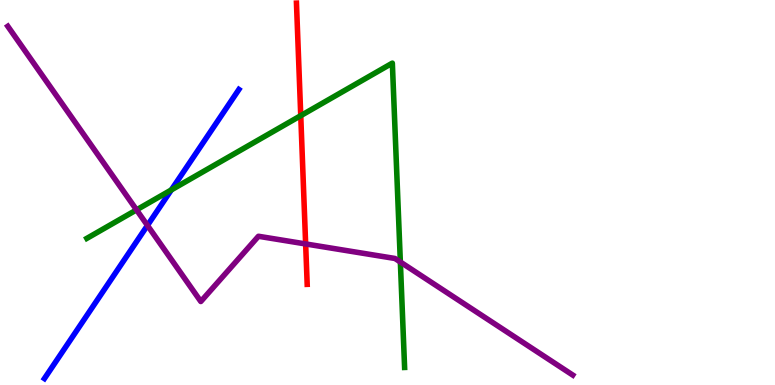[{'lines': ['blue', 'red'], 'intersections': []}, {'lines': ['green', 'red'], 'intersections': [{'x': 3.88, 'y': 7.0}]}, {'lines': ['purple', 'red'], 'intersections': [{'x': 3.94, 'y': 3.66}]}, {'lines': ['blue', 'green'], 'intersections': [{'x': 2.21, 'y': 5.07}]}, {'lines': ['blue', 'purple'], 'intersections': [{'x': 1.9, 'y': 4.15}]}, {'lines': ['green', 'purple'], 'intersections': [{'x': 1.76, 'y': 4.55}, {'x': 5.17, 'y': 3.19}]}]